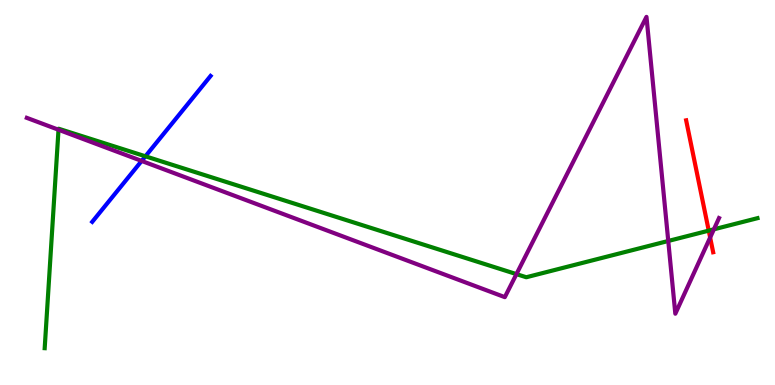[{'lines': ['blue', 'red'], 'intersections': []}, {'lines': ['green', 'red'], 'intersections': [{'x': 9.14, 'y': 4.01}]}, {'lines': ['purple', 'red'], 'intersections': [{'x': 9.16, 'y': 3.83}]}, {'lines': ['blue', 'green'], 'intersections': [{'x': 1.88, 'y': 5.94}]}, {'lines': ['blue', 'purple'], 'intersections': [{'x': 1.83, 'y': 5.82}]}, {'lines': ['green', 'purple'], 'intersections': [{'x': 0.755, 'y': 6.63}, {'x': 6.66, 'y': 2.88}, {'x': 8.62, 'y': 3.74}, {'x': 9.21, 'y': 4.04}]}]